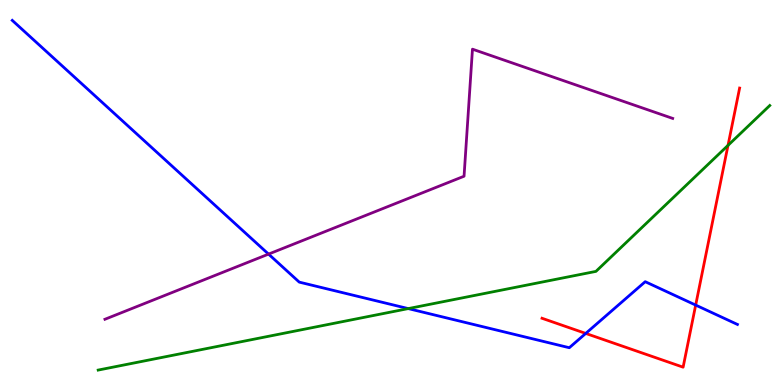[{'lines': ['blue', 'red'], 'intersections': [{'x': 7.56, 'y': 1.34}, {'x': 8.98, 'y': 2.08}]}, {'lines': ['green', 'red'], 'intersections': [{'x': 9.39, 'y': 6.22}]}, {'lines': ['purple', 'red'], 'intersections': []}, {'lines': ['blue', 'green'], 'intersections': [{'x': 5.27, 'y': 1.98}]}, {'lines': ['blue', 'purple'], 'intersections': [{'x': 3.47, 'y': 3.4}]}, {'lines': ['green', 'purple'], 'intersections': []}]